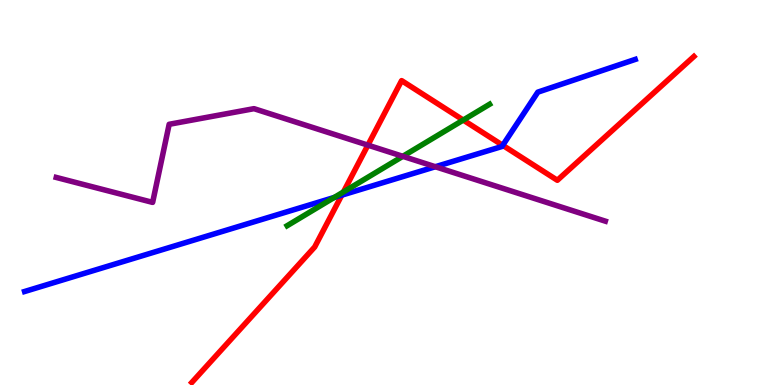[{'lines': ['blue', 'red'], 'intersections': [{'x': 4.41, 'y': 4.93}, {'x': 6.49, 'y': 6.23}]}, {'lines': ['green', 'red'], 'intersections': [{'x': 4.43, 'y': 5.01}, {'x': 5.98, 'y': 6.88}]}, {'lines': ['purple', 'red'], 'intersections': [{'x': 4.75, 'y': 6.23}]}, {'lines': ['blue', 'green'], 'intersections': [{'x': 4.31, 'y': 4.87}]}, {'lines': ['blue', 'purple'], 'intersections': [{'x': 5.62, 'y': 5.67}]}, {'lines': ['green', 'purple'], 'intersections': [{'x': 5.2, 'y': 5.94}]}]